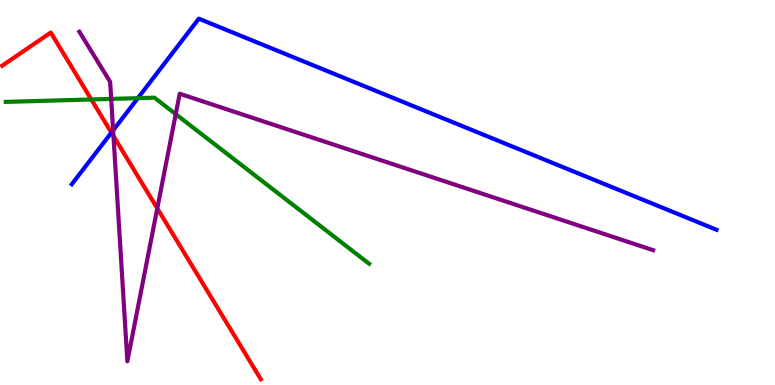[{'lines': ['blue', 'red'], 'intersections': [{'x': 1.44, 'y': 6.56}]}, {'lines': ['green', 'red'], 'intersections': [{'x': 1.18, 'y': 7.42}]}, {'lines': ['purple', 'red'], 'intersections': [{'x': 1.46, 'y': 6.47}, {'x': 2.03, 'y': 4.59}]}, {'lines': ['blue', 'green'], 'intersections': [{'x': 1.78, 'y': 7.45}]}, {'lines': ['blue', 'purple'], 'intersections': [{'x': 1.46, 'y': 6.61}]}, {'lines': ['green', 'purple'], 'intersections': [{'x': 1.43, 'y': 7.43}, {'x': 2.27, 'y': 7.04}]}]